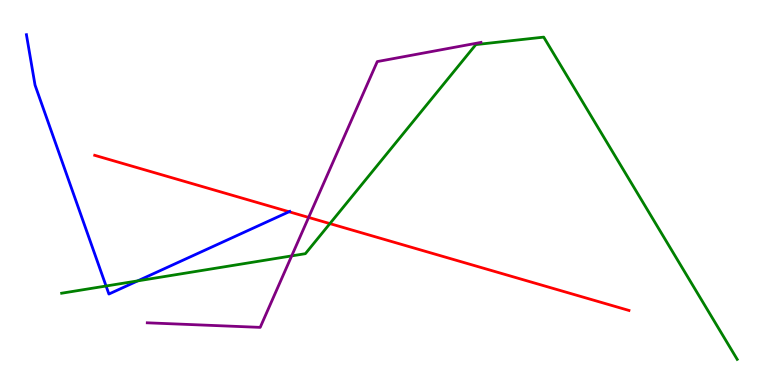[{'lines': ['blue', 'red'], 'intersections': [{'x': 3.73, 'y': 4.5}]}, {'lines': ['green', 'red'], 'intersections': [{'x': 4.26, 'y': 4.19}]}, {'lines': ['purple', 'red'], 'intersections': [{'x': 3.98, 'y': 4.35}]}, {'lines': ['blue', 'green'], 'intersections': [{'x': 1.37, 'y': 2.57}, {'x': 1.78, 'y': 2.7}]}, {'lines': ['blue', 'purple'], 'intersections': []}, {'lines': ['green', 'purple'], 'intersections': [{'x': 3.76, 'y': 3.35}]}]